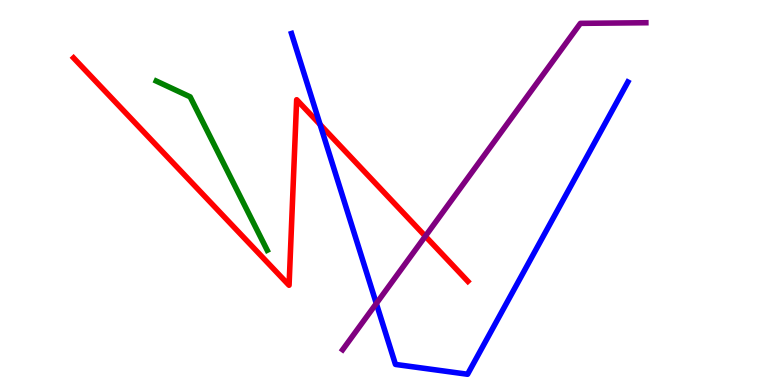[{'lines': ['blue', 'red'], 'intersections': [{'x': 4.13, 'y': 6.76}]}, {'lines': ['green', 'red'], 'intersections': []}, {'lines': ['purple', 'red'], 'intersections': [{'x': 5.49, 'y': 3.86}]}, {'lines': ['blue', 'green'], 'intersections': []}, {'lines': ['blue', 'purple'], 'intersections': [{'x': 4.86, 'y': 2.12}]}, {'lines': ['green', 'purple'], 'intersections': []}]